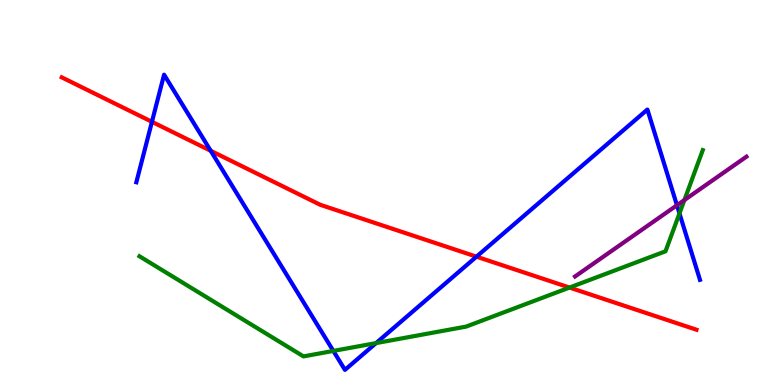[{'lines': ['blue', 'red'], 'intersections': [{'x': 1.96, 'y': 6.84}, {'x': 2.72, 'y': 6.08}, {'x': 6.15, 'y': 3.33}]}, {'lines': ['green', 'red'], 'intersections': [{'x': 7.35, 'y': 2.53}]}, {'lines': ['purple', 'red'], 'intersections': []}, {'lines': ['blue', 'green'], 'intersections': [{'x': 4.3, 'y': 0.885}, {'x': 4.85, 'y': 1.09}, {'x': 8.77, 'y': 4.46}]}, {'lines': ['blue', 'purple'], 'intersections': [{'x': 8.73, 'y': 4.67}]}, {'lines': ['green', 'purple'], 'intersections': [{'x': 8.83, 'y': 4.8}]}]